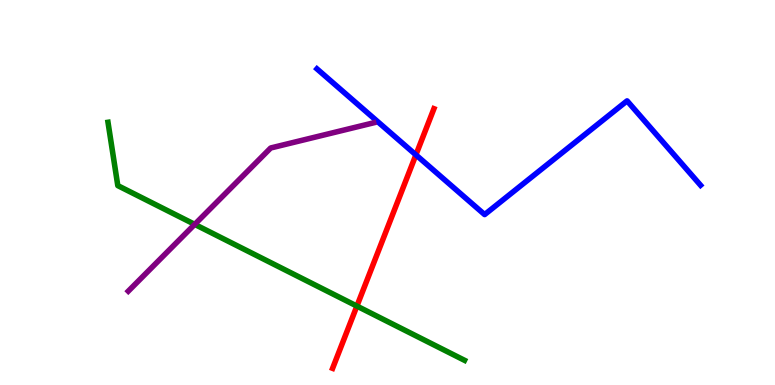[{'lines': ['blue', 'red'], 'intersections': [{'x': 5.37, 'y': 5.98}]}, {'lines': ['green', 'red'], 'intersections': [{'x': 4.61, 'y': 2.05}]}, {'lines': ['purple', 'red'], 'intersections': []}, {'lines': ['blue', 'green'], 'intersections': []}, {'lines': ['blue', 'purple'], 'intersections': []}, {'lines': ['green', 'purple'], 'intersections': [{'x': 2.51, 'y': 4.17}]}]